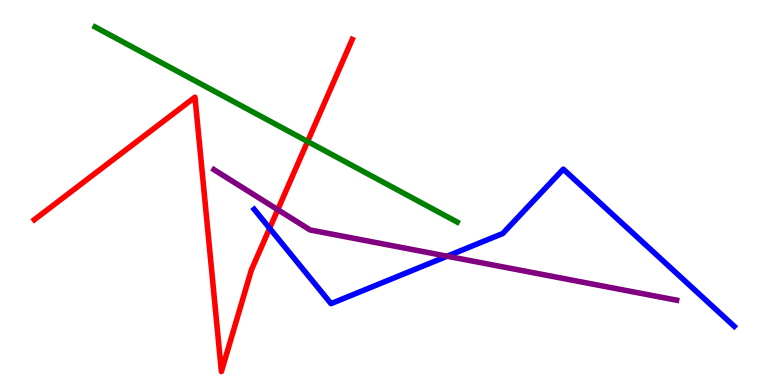[{'lines': ['blue', 'red'], 'intersections': [{'x': 3.48, 'y': 4.07}]}, {'lines': ['green', 'red'], 'intersections': [{'x': 3.97, 'y': 6.33}]}, {'lines': ['purple', 'red'], 'intersections': [{'x': 3.58, 'y': 4.55}]}, {'lines': ['blue', 'green'], 'intersections': []}, {'lines': ['blue', 'purple'], 'intersections': [{'x': 5.77, 'y': 3.35}]}, {'lines': ['green', 'purple'], 'intersections': []}]